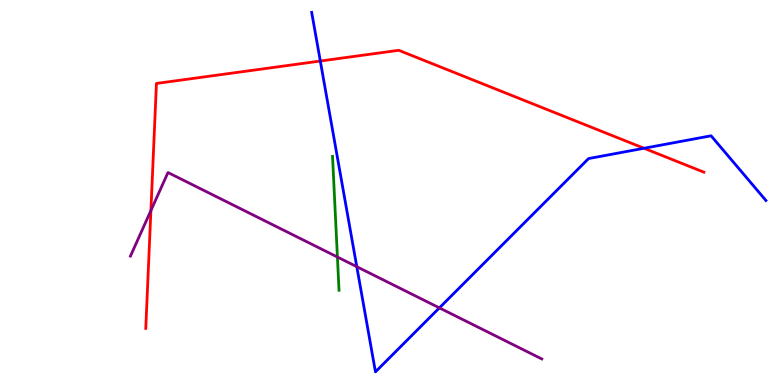[{'lines': ['blue', 'red'], 'intersections': [{'x': 4.13, 'y': 8.41}, {'x': 8.31, 'y': 6.15}]}, {'lines': ['green', 'red'], 'intersections': []}, {'lines': ['purple', 'red'], 'intersections': [{'x': 1.95, 'y': 4.53}]}, {'lines': ['blue', 'green'], 'intersections': []}, {'lines': ['blue', 'purple'], 'intersections': [{'x': 4.6, 'y': 3.07}, {'x': 5.67, 'y': 2.0}]}, {'lines': ['green', 'purple'], 'intersections': [{'x': 4.35, 'y': 3.32}]}]